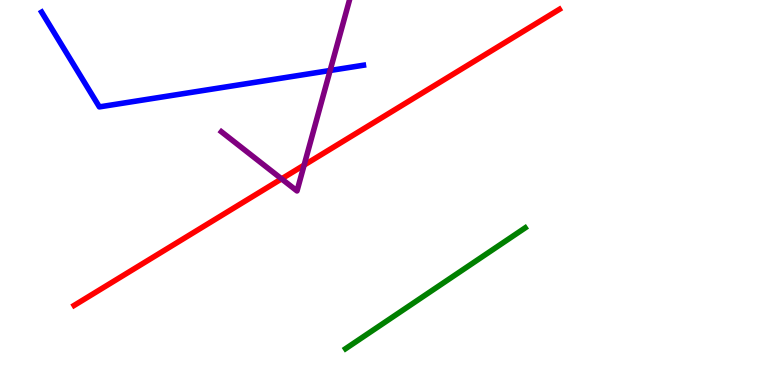[{'lines': ['blue', 'red'], 'intersections': []}, {'lines': ['green', 'red'], 'intersections': []}, {'lines': ['purple', 'red'], 'intersections': [{'x': 3.63, 'y': 5.35}, {'x': 3.92, 'y': 5.71}]}, {'lines': ['blue', 'green'], 'intersections': []}, {'lines': ['blue', 'purple'], 'intersections': [{'x': 4.26, 'y': 8.17}]}, {'lines': ['green', 'purple'], 'intersections': []}]